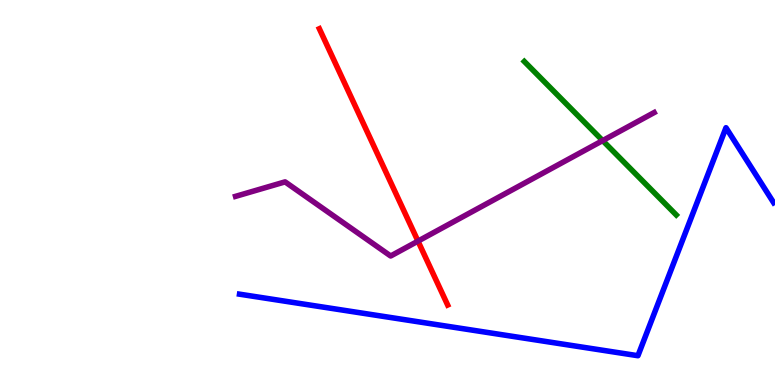[{'lines': ['blue', 'red'], 'intersections': []}, {'lines': ['green', 'red'], 'intersections': []}, {'lines': ['purple', 'red'], 'intersections': [{'x': 5.39, 'y': 3.74}]}, {'lines': ['blue', 'green'], 'intersections': []}, {'lines': ['blue', 'purple'], 'intersections': []}, {'lines': ['green', 'purple'], 'intersections': [{'x': 7.78, 'y': 6.35}]}]